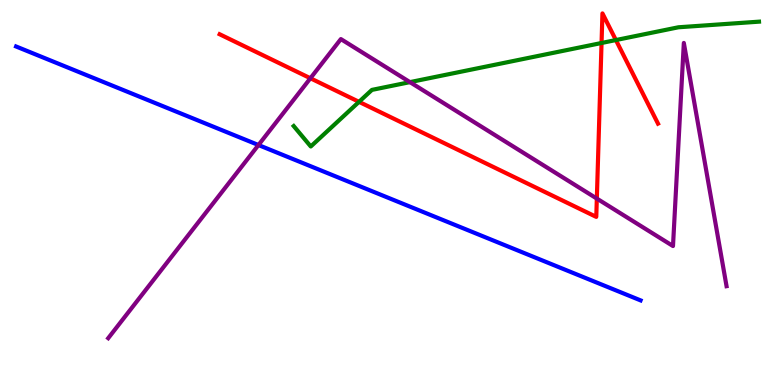[{'lines': ['blue', 'red'], 'intersections': []}, {'lines': ['green', 'red'], 'intersections': [{'x': 4.63, 'y': 7.35}, {'x': 7.76, 'y': 8.88}, {'x': 7.95, 'y': 8.96}]}, {'lines': ['purple', 'red'], 'intersections': [{'x': 4.01, 'y': 7.97}, {'x': 7.7, 'y': 4.84}]}, {'lines': ['blue', 'green'], 'intersections': []}, {'lines': ['blue', 'purple'], 'intersections': [{'x': 3.34, 'y': 6.23}]}, {'lines': ['green', 'purple'], 'intersections': [{'x': 5.29, 'y': 7.87}]}]